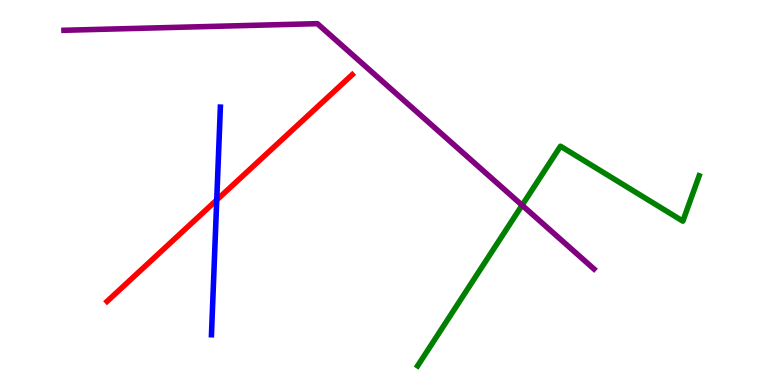[{'lines': ['blue', 'red'], 'intersections': [{'x': 2.8, 'y': 4.81}]}, {'lines': ['green', 'red'], 'intersections': []}, {'lines': ['purple', 'red'], 'intersections': []}, {'lines': ['blue', 'green'], 'intersections': []}, {'lines': ['blue', 'purple'], 'intersections': []}, {'lines': ['green', 'purple'], 'intersections': [{'x': 6.74, 'y': 4.67}]}]